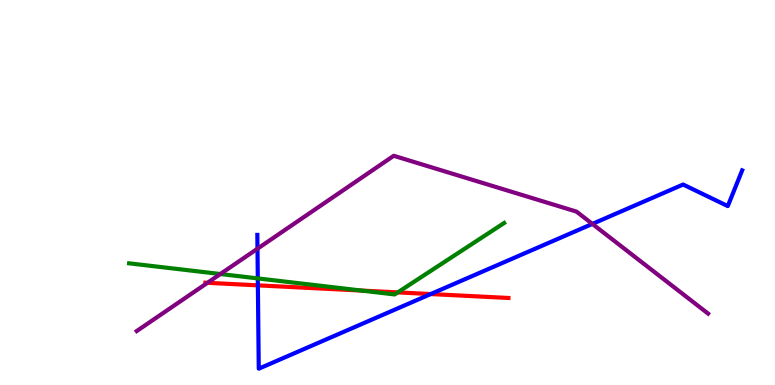[{'lines': ['blue', 'red'], 'intersections': [{'x': 3.33, 'y': 2.59}, {'x': 5.56, 'y': 2.36}]}, {'lines': ['green', 'red'], 'intersections': [{'x': 4.67, 'y': 2.45}, {'x': 5.13, 'y': 2.41}]}, {'lines': ['purple', 'red'], 'intersections': [{'x': 2.68, 'y': 2.65}]}, {'lines': ['blue', 'green'], 'intersections': [{'x': 3.33, 'y': 2.77}]}, {'lines': ['blue', 'purple'], 'intersections': [{'x': 3.32, 'y': 3.54}, {'x': 7.64, 'y': 4.18}]}, {'lines': ['green', 'purple'], 'intersections': [{'x': 2.84, 'y': 2.88}]}]